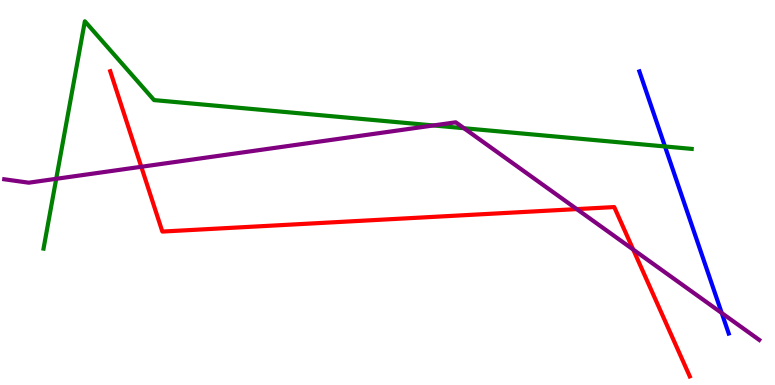[{'lines': ['blue', 'red'], 'intersections': []}, {'lines': ['green', 'red'], 'intersections': []}, {'lines': ['purple', 'red'], 'intersections': [{'x': 1.82, 'y': 5.67}, {'x': 7.44, 'y': 4.57}, {'x': 8.17, 'y': 3.52}]}, {'lines': ['blue', 'green'], 'intersections': [{'x': 8.58, 'y': 6.2}]}, {'lines': ['blue', 'purple'], 'intersections': [{'x': 9.31, 'y': 1.87}]}, {'lines': ['green', 'purple'], 'intersections': [{'x': 0.725, 'y': 5.36}, {'x': 5.59, 'y': 6.74}, {'x': 5.99, 'y': 6.67}]}]